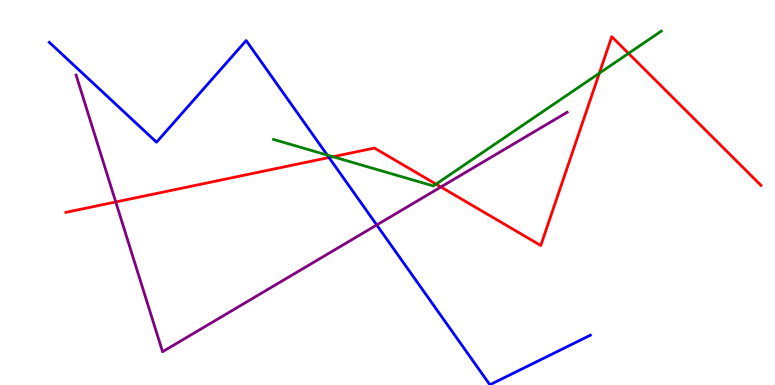[{'lines': ['blue', 'red'], 'intersections': [{'x': 4.25, 'y': 5.91}]}, {'lines': ['green', 'red'], 'intersections': [{'x': 4.3, 'y': 5.93}, {'x': 5.63, 'y': 5.22}, {'x': 7.73, 'y': 8.1}, {'x': 8.11, 'y': 8.61}]}, {'lines': ['purple', 'red'], 'intersections': [{'x': 1.49, 'y': 4.75}, {'x': 5.69, 'y': 5.14}]}, {'lines': ['blue', 'green'], 'intersections': [{'x': 4.22, 'y': 5.97}]}, {'lines': ['blue', 'purple'], 'intersections': [{'x': 4.86, 'y': 4.16}]}, {'lines': ['green', 'purple'], 'intersections': []}]